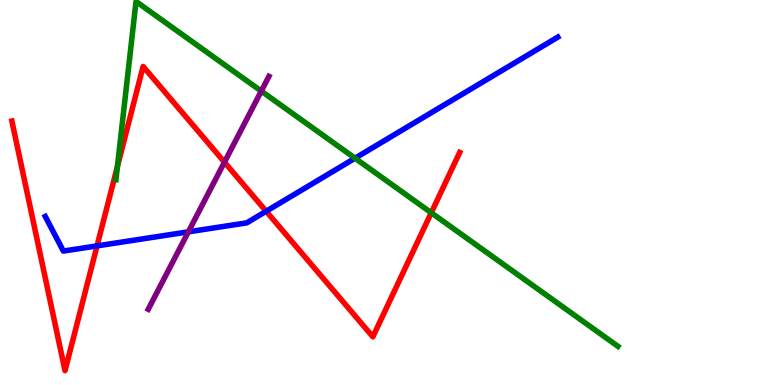[{'lines': ['blue', 'red'], 'intersections': [{'x': 1.25, 'y': 3.61}, {'x': 3.43, 'y': 4.51}]}, {'lines': ['green', 'red'], 'intersections': [{'x': 1.52, 'y': 5.67}, {'x': 5.56, 'y': 4.47}]}, {'lines': ['purple', 'red'], 'intersections': [{'x': 2.9, 'y': 5.79}]}, {'lines': ['blue', 'green'], 'intersections': [{'x': 4.58, 'y': 5.89}]}, {'lines': ['blue', 'purple'], 'intersections': [{'x': 2.43, 'y': 3.98}]}, {'lines': ['green', 'purple'], 'intersections': [{'x': 3.37, 'y': 7.63}]}]